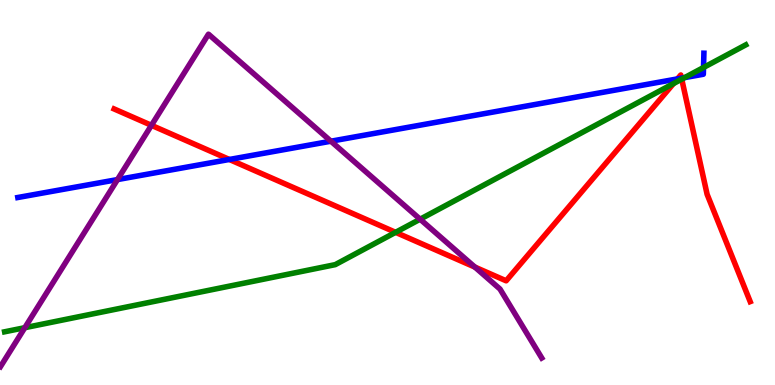[{'lines': ['blue', 'red'], 'intersections': [{'x': 2.96, 'y': 5.86}, {'x': 8.74, 'y': 7.95}, {'x': 8.79, 'y': 7.97}]}, {'lines': ['green', 'red'], 'intersections': [{'x': 5.1, 'y': 3.97}, {'x': 8.69, 'y': 7.83}, {'x': 8.8, 'y': 7.94}]}, {'lines': ['purple', 'red'], 'intersections': [{'x': 1.95, 'y': 6.75}, {'x': 6.13, 'y': 3.06}]}, {'lines': ['blue', 'green'], 'intersections': [{'x': 8.83, 'y': 7.98}, {'x': 9.08, 'y': 8.25}]}, {'lines': ['blue', 'purple'], 'intersections': [{'x': 1.52, 'y': 5.34}, {'x': 4.27, 'y': 6.33}]}, {'lines': ['green', 'purple'], 'intersections': [{'x': 0.32, 'y': 1.49}, {'x': 5.42, 'y': 4.31}]}]